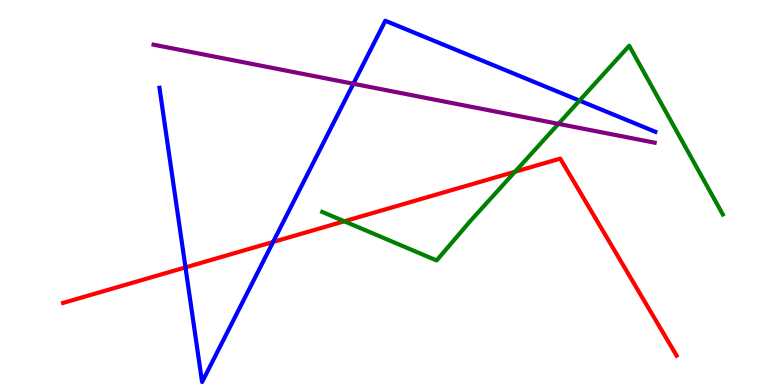[{'lines': ['blue', 'red'], 'intersections': [{'x': 2.39, 'y': 3.05}, {'x': 3.52, 'y': 3.72}]}, {'lines': ['green', 'red'], 'intersections': [{'x': 4.44, 'y': 4.25}, {'x': 6.65, 'y': 5.54}]}, {'lines': ['purple', 'red'], 'intersections': []}, {'lines': ['blue', 'green'], 'intersections': [{'x': 7.48, 'y': 7.39}]}, {'lines': ['blue', 'purple'], 'intersections': [{'x': 4.56, 'y': 7.82}]}, {'lines': ['green', 'purple'], 'intersections': [{'x': 7.21, 'y': 6.78}]}]